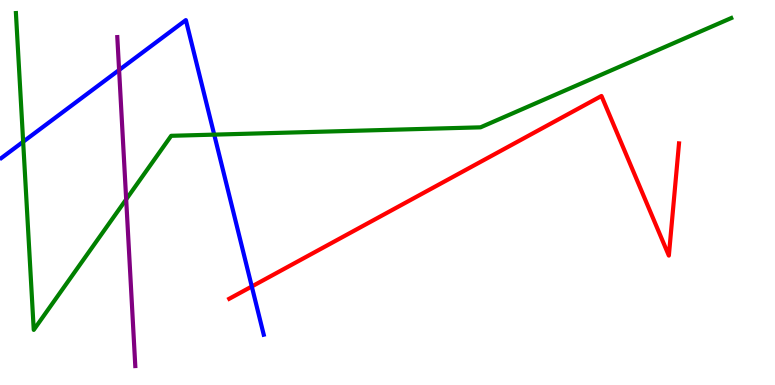[{'lines': ['blue', 'red'], 'intersections': [{'x': 3.25, 'y': 2.56}]}, {'lines': ['green', 'red'], 'intersections': []}, {'lines': ['purple', 'red'], 'intersections': []}, {'lines': ['blue', 'green'], 'intersections': [{'x': 0.299, 'y': 6.32}, {'x': 2.76, 'y': 6.5}]}, {'lines': ['blue', 'purple'], 'intersections': [{'x': 1.54, 'y': 8.18}]}, {'lines': ['green', 'purple'], 'intersections': [{'x': 1.63, 'y': 4.82}]}]